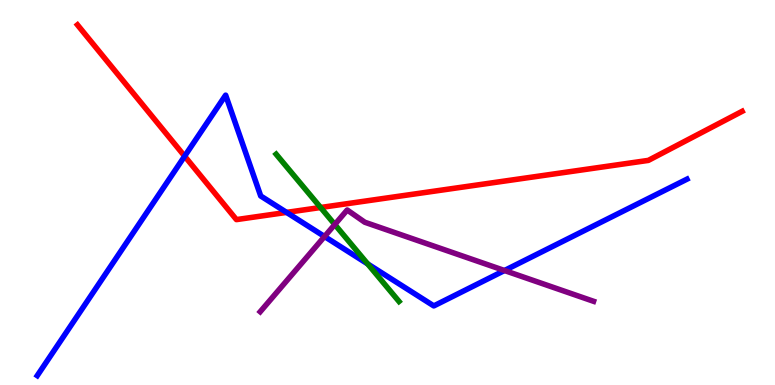[{'lines': ['blue', 'red'], 'intersections': [{'x': 2.38, 'y': 5.94}, {'x': 3.7, 'y': 4.48}]}, {'lines': ['green', 'red'], 'intersections': [{'x': 4.14, 'y': 4.61}]}, {'lines': ['purple', 'red'], 'intersections': []}, {'lines': ['blue', 'green'], 'intersections': [{'x': 4.74, 'y': 3.15}]}, {'lines': ['blue', 'purple'], 'intersections': [{'x': 4.19, 'y': 3.86}, {'x': 6.51, 'y': 2.97}]}, {'lines': ['green', 'purple'], 'intersections': [{'x': 4.32, 'y': 4.17}]}]